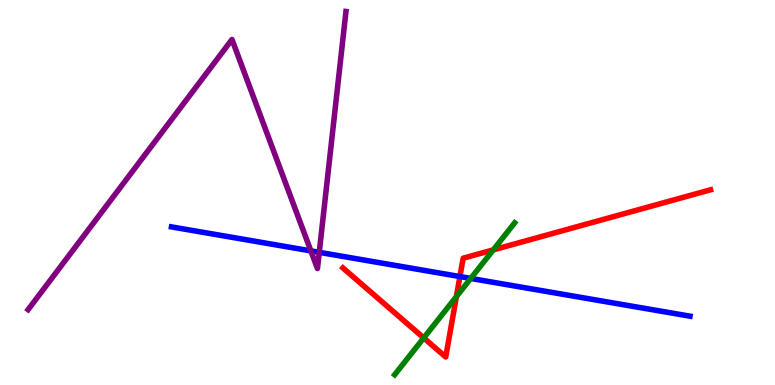[{'lines': ['blue', 'red'], 'intersections': [{'x': 5.93, 'y': 2.82}]}, {'lines': ['green', 'red'], 'intersections': [{'x': 5.47, 'y': 1.22}, {'x': 5.89, 'y': 2.3}, {'x': 6.37, 'y': 3.51}]}, {'lines': ['purple', 'red'], 'intersections': []}, {'lines': ['blue', 'green'], 'intersections': [{'x': 6.07, 'y': 2.77}]}, {'lines': ['blue', 'purple'], 'intersections': [{'x': 4.01, 'y': 3.48}, {'x': 4.12, 'y': 3.45}]}, {'lines': ['green', 'purple'], 'intersections': []}]